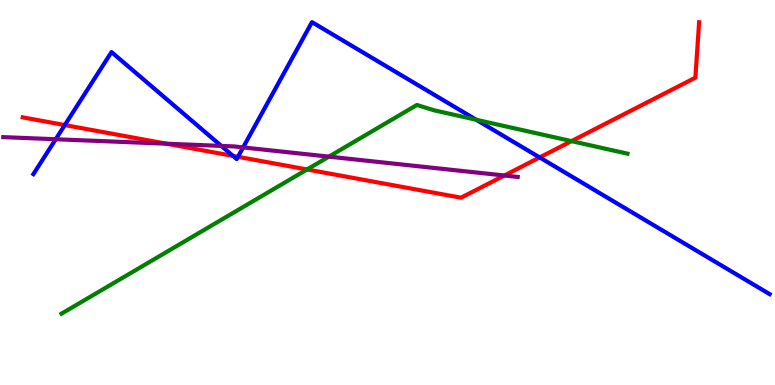[{'lines': ['blue', 'red'], 'intersections': [{'x': 0.836, 'y': 6.75}, {'x': 3.01, 'y': 5.95}, {'x': 3.07, 'y': 5.93}, {'x': 6.96, 'y': 5.91}]}, {'lines': ['green', 'red'], 'intersections': [{'x': 3.96, 'y': 5.6}, {'x': 7.37, 'y': 6.33}]}, {'lines': ['purple', 'red'], 'intersections': [{'x': 2.15, 'y': 6.27}, {'x': 6.51, 'y': 5.44}]}, {'lines': ['blue', 'green'], 'intersections': [{'x': 6.15, 'y': 6.89}]}, {'lines': ['blue', 'purple'], 'intersections': [{'x': 0.719, 'y': 6.38}, {'x': 2.86, 'y': 6.21}, {'x': 3.14, 'y': 6.17}]}, {'lines': ['green', 'purple'], 'intersections': [{'x': 4.24, 'y': 5.93}]}]